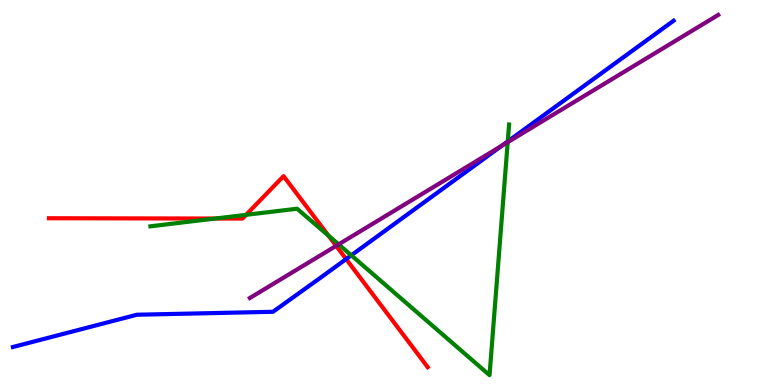[{'lines': ['blue', 'red'], 'intersections': [{'x': 4.47, 'y': 3.27}]}, {'lines': ['green', 'red'], 'intersections': [{'x': 2.78, 'y': 4.32}, {'x': 3.17, 'y': 4.42}, {'x': 4.24, 'y': 3.88}]}, {'lines': ['purple', 'red'], 'intersections': [{'x': 4.34, 'y': 3.61}]}, {'lines': ['blue', 'green'], 'intersections': [{'x': 4.53, 'y': 3.37}, {'x': 6.55, 'y': 6.33}]}, {'lines': ['blue', 'purple'], 'intersections': [{'x': 6.48, 'y': 6.22}]}, {'lines': ['green', 'purple'], 'intersections': [{'x': 4.37, 'y': 3.65}, {'x': 6.55, 'y': 6.31}]}]